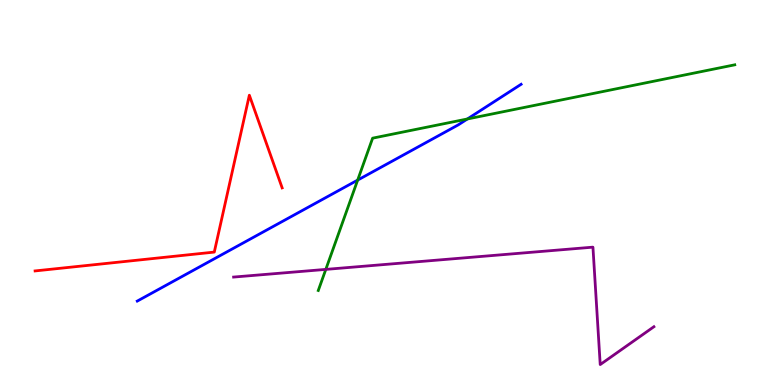[{'lines': ['blue', 'red'], 'intersections': []}, {'lines': ['green', 'red'], 'intersections': []}, {'lines': ['purple', 'red'], 'intersections': []}, {'lines': ['blue', 'green'], 'intersections': [{'x': 4.62, 'y': 5.32}, {'x': 6.03, 'y': 6.91}]}, {'lines': ['blue', 'purple'], 'intersections': []}, {'lines': ['green', 'purple'], 'intersections': [{'x': 4.2, 'y': 3.0}]}]